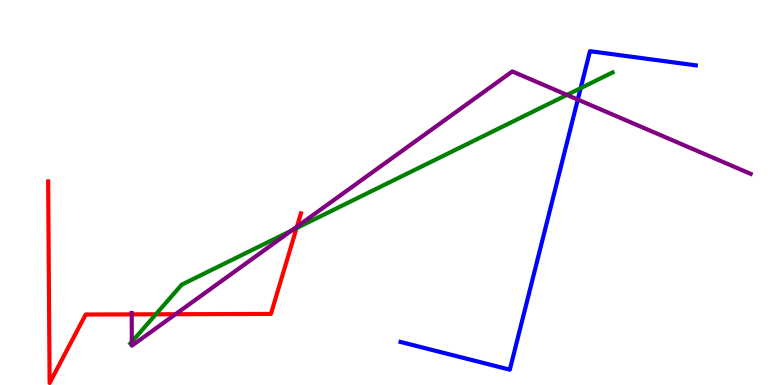[{'lines': ['blue', 'red'], 'intersections': []}, {'lines': ['green', 'red'], 'intersections': [{'x': 2.01, 'y': 1.84}, {'x': 3.83, 'y': 4.08}]}, {'lines': ['purple', 'red'], 'intersections': [{'x': 1.7, 'y': 1.83}, {'x': 2.26, 'y': 1.84}, {'x': 3.83, 'y': 4.11}]}, {'lines': ['blue', 'green'], 'intersections': [{'x': 7.49, 'y': 7.71}]}, {'lines': ['blue', 'purple'], 'intersections': [{'x': 7.46, 'y': 7.41}]}, {'lines': ['green', 'purple'], 'intersections': [{'x': 1.7, 'y': 1.12}, {'x': 3.76, 'y': 4.01}, {'x': 7.32, 'y': 7.53}]}]